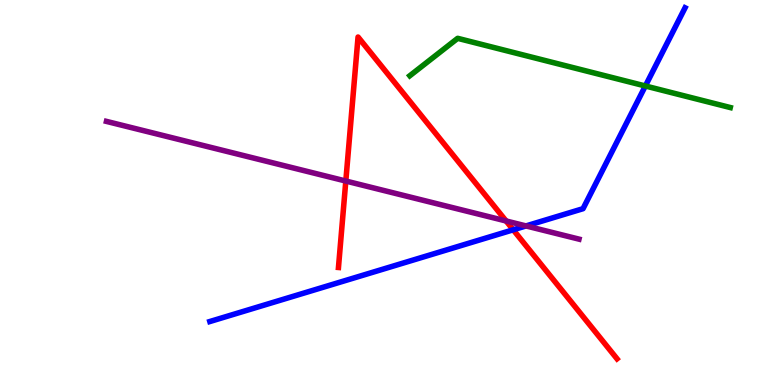[{'lines': ['blue', 'red'], 'intersections': [{'x': 6.62, 'y': 4.03}]}, {'lines': ['green', 'red'], 'intersections': []}, {'lines': ['purple', 'red'], 'intersections': [{'x': 4.46, 'y': 5.3}, {'x': 6.53, 'y': 4.26}]}, {'lines': ['blue', 'green'], 'intersections': [{'x': 8.33, 'y': 7.77}]}, {'lines': ['blue', 'purple'], 'intersections': [{'x': 6.79, 'y': 4.13}]}, {'lines': ['green', 'purple'], 'intersections': []}]